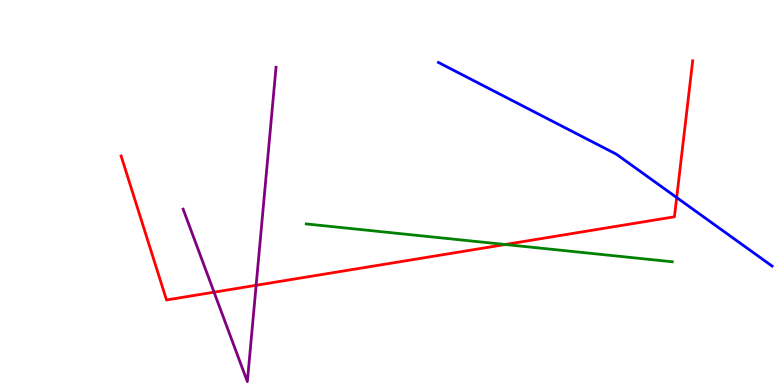[{'lines': ['blue', 'red'], 'intersections': [{'x': 8.73, 'y': 4.87}]}, {'lines': ['green', 'red'], 'intersections': [{'x': 6.52, 'y': 3.65}]}, {'lines': ['purple', 'red'], 'intersections': [{'x': 2.76, 'y': 2.41}, {'x': 3.31, 'y': 2.59}]}, {'lines': ['blue', 'green'], 'intersections': []}, {'lines': ['blue', 'purple'], 'intersections': []}, {'lines': ['green', 'purple'], 'intersections': []}]